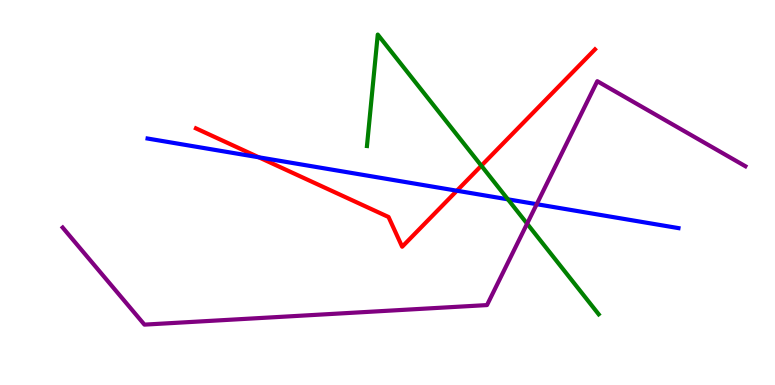[{'lines': ['blue', 'red'], 'intersections': [{'x': 3.34, 'y': 5.91}, {'x': 5.9, 'y': 5.05}]}, {'lines': ['green', 'red'], 'intersections': [{'x': 6.21, 'y': 5.7}]}, {'lines': ['purple', 'red'], 'intersections': []}, {'lines': ['blue', 'green'], 'intersections': [{'x': 6.55, 'y': 4.82}]}, {'lines': ['blue', 'purple'], 'intersections': [{'x': 6.93, 'y': 4.7}]}, {'lines': ['green', 'purple'], 'intersections': [{'x': 6.8, 'y': 4.19}]}]